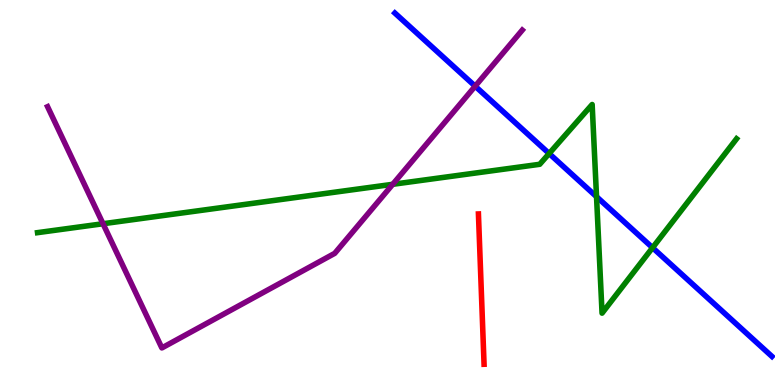[{'lines': ['blue', 'red'], 'intersections': []}, {'lines': ['green', 'red'], 'intersections': []}, {'lines': ['purple', 'red'], 'intersections': []}, {'lines': ['blue', 'green'], 'intersections': [{'x': 7.09, 'y': 6.01}, {'x': 7.7, 'y': 4.89}, {'x': 8.42, 'y': 3.57}]}, {'lines': ['blue', 'purple'], 'intersections': [{'x': 6.13, 'y': 7.76}]}, {'lines': ['green', 'purple'], 'intersections': [{'x': 1.33, 'y': 4.19}, {'x': 5.07, 'y': 5.21}]}]